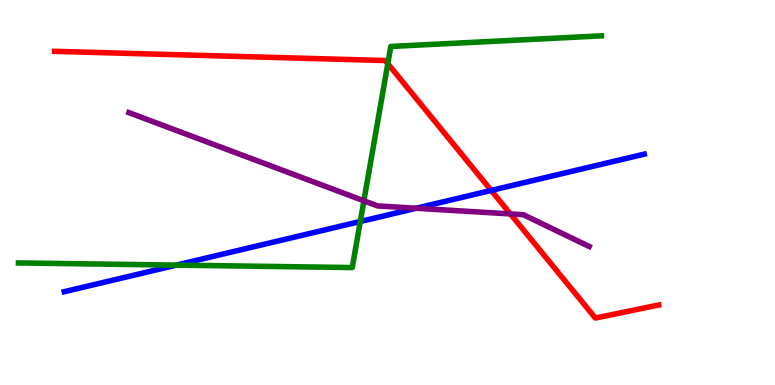[{'lines': ['blue', 'red'], 'intersections': [{'x': 6.34, 'y': 5.05}]}, {'lines': ['green', 'red'], 'intersections': [{'x': 5.0, 'y': 8.35}]}, {'lines': ['purple', 'red'], 'intersections': [{'x': 6.59, 'y': 4.44}]}, {'lines': ['blue', 'green'], 'intersections': [{'x': 2.28, 'y': 3.11}, {'x': 4.65, 'y': 4.25}]}, {'lines': ['blue', 'purple'], 'intersections': [{'x': 5.37, 'y': 4.59}]}, {'lines': ['green', 'purple'], 'intersections': [{'x': 4.7, 'y': 4.78}]}]